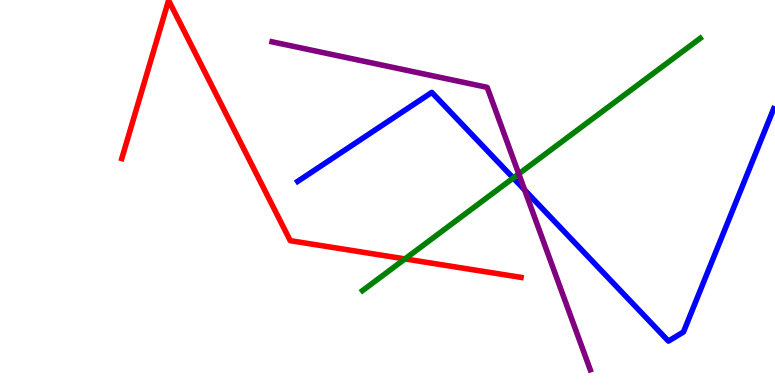[{'lines': ['blue', 'red'], 'intersections': []}, {'lines': ['green', 'red'], 'intersections': [{'x': 5.23, 'y': 3.27}]}, {'lines': ['purple', 'red'], 'intersections': []}, {'lines': ['blue', 'green'], 'intersections': [{'x': 6.62, 'y': 5.38}]}, {'lines': ['blue', 'purple'], 'intersections': [{'x': 6.77, 'y': 5.07}]}, {'lines': ['green', 'purple'], 'intersections': [{'x': 6.69, 'y': 5.48}]}]